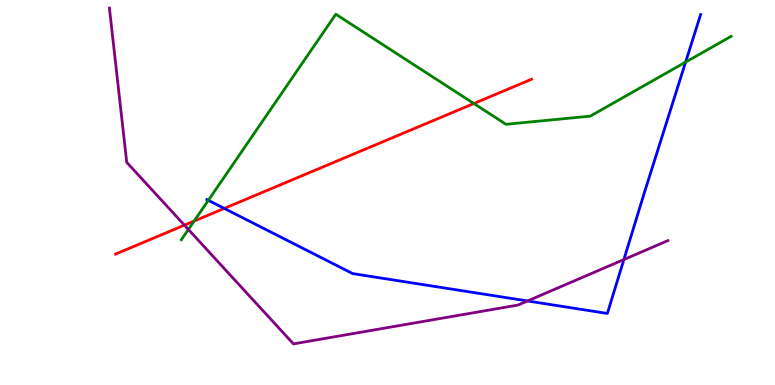[{'lines': ['blue', 'red'], 'intersections': [{'x': 2.89, 'y': 4.59}]}, {'lines': ['green', 'red'], 'intersections': [{'x': 2.5, 'y': 4.26}, {'x': 6.11, 'y': 7.31}]}, {'lines': ['purple', 'red'], 'intersections': [{'x': 2.38, 'y': 4.15}]}, {'lines': ['blue', 'green'], 'intersections': [{'x': 2.69, 'y': 4.8}, {'x': 8.85, 'y': 8.39}]}, {'lines': ['blue', 'purple'], 'intersections': [{'x': 6.81, 'y': 2.18}, {'x': 8.05, 'y': 3.26}]}, {'lines': ['green', 'purple'], 'intersections': [{'x': 2.43, 'y': 4.04}]}]